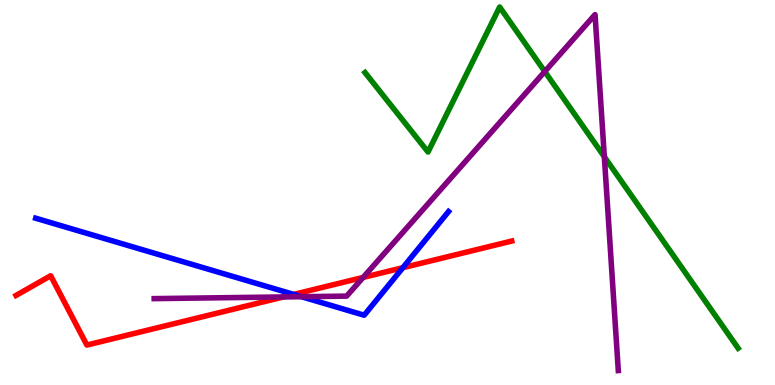[{'lines': ['blue', 'red'], 'intersections': [{'x': 3.79, 'y': 2.35}, {'x': 5.2, 'y': 3.05}]}, {'lines': ['green', 'red'], 'intersections': []}, {'lines': ['purple', 'red'], 'intersections': [{'x': 3.66, 'y': 2.29}, {'x': 4.69, 'y': 2.79}]}, {'lines': ['blue', 'green'], 'intersections': []}, {'lines': ['blue', 'purple'], 'intersections': [{'x': 3.89, 'y': 2.29}]}, {'lines': ['green', 'purple'], 'intersections': [{'x': 7.03, 'y': 8.14}, {'x': 7.8, 'y': 5.93}]}]